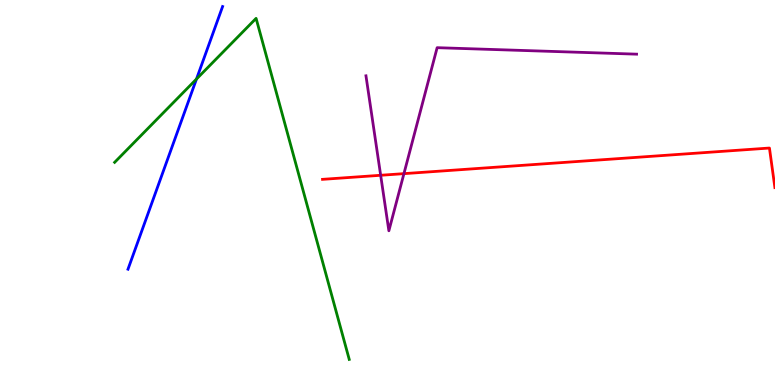[{'lines': ['blue', 'red'], 'intersections': []}, {'lines': ['green', 'red'], 'intersections': []}, {'lines': ['purple', 'red'], 'intersections': [{'x': 4.91, 'y': 5.45}, {'x': 5.21, 'y': 5.49}]}, {'lines': ['blue', 'green'], 'intersections': [{'x': 2.54, 'y': 7.95}]}, {'lines': ['blue', 'purple'], 'intersections': []}, {'lines': ['green', 'purple'], 'intersections': []}]